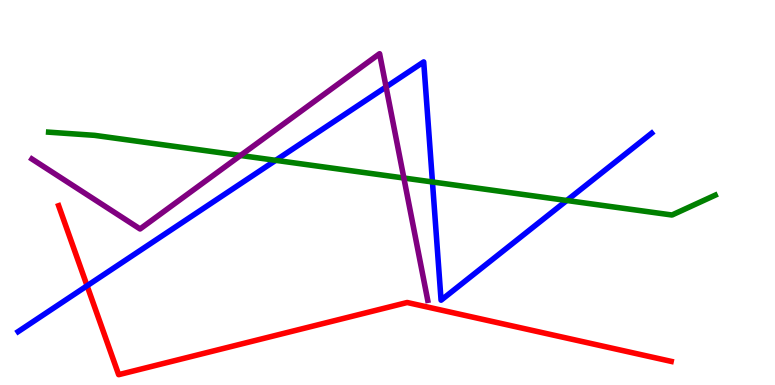[{'lines': ['blue', 'red'], 'intersections': [{'x': 1.12, 'y': 2.58}]}, {'lines': ['green', 'red'], 'intersections': []}, {'lines': ['purple', 'red'], 'intersections': []}, {'lines': ['blue', 'green'], 'intersections': [{'x': 3.56, 'y': 5.84}, {'x': 5.58, 'y': 5.27}, {'x': 7.31, 'y': 4.79}]}, {'lines': ['blue', 'purple'], 'intersections': [{'x': 4.98, 'y': 7.74}]}, {'lines': ['green', 'purple'], 'intersections': [{'x': 3.1, 'y': 5.96}, {'x': 5.21, 'y': 5.38}]}]